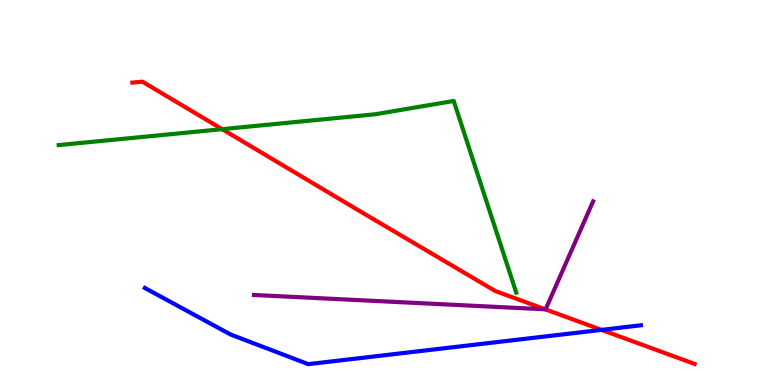[{'lines': ['blue', 'red'], 'intersections': [{'x': 7.76, 'y': 1.43}]}, {'lines': ['green', 'red'], 'intersections': [{'x': 2.87, 'y': 6.64}]}, {'lines': ['purple', 'red'], 'intersections': [{'x': 7.04, 'y': 1.97}]}, {'lines': ['blue', 'green'], 'intersections': []}, {'lines': ['blue', 'purple'], 'intersections': []}, {'lines': ['green', 'purple'], 'intersections': []}]